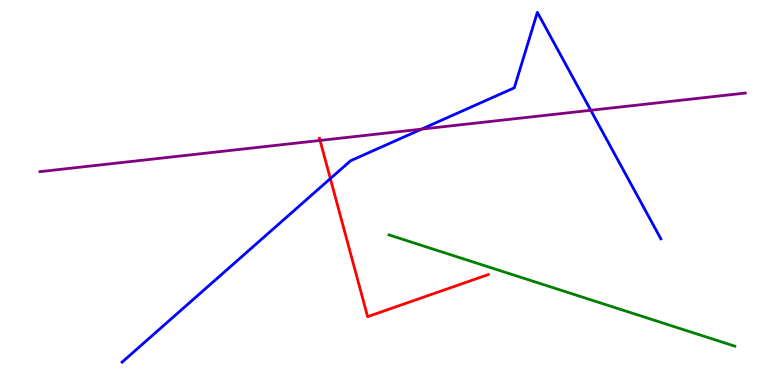[{'lines': ['blue', 'red'], 'intersections': [{'x': 4.26, 'y': 5.36}]}, {'lines': ['green', 'red'], 'intersections': []}, {'lines': ['purple', 'red'], 'intersections': [{'x': 4.13, 'y': 6.35}]}, {'lines': ['blue', 'green'], 'intersections': []}, {'lines': ['blue', 'purple'], 'intersections': [{'x': 5.44, 'y': 6.65}, {'x': 7.62, 'y': 7.14}]}, {'lines': ['green', 'purple'], 'intersections': []}]